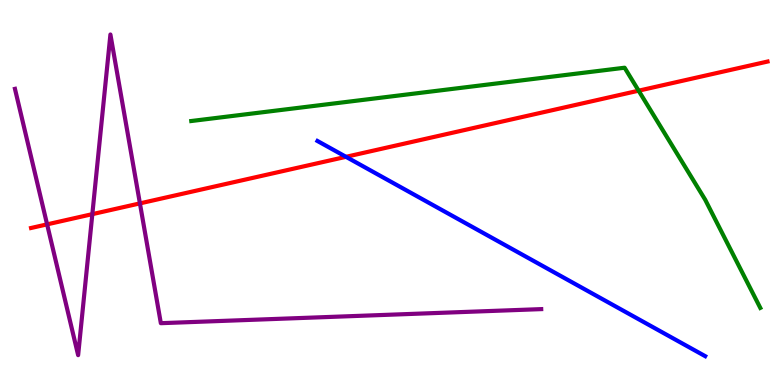[{'lines': ['blue', 'red'], 'intersections': [{'x': 4.46, 'y': 5.93}]}, {'lines': ['green', 'red'], 'intersections': [{'x': 8.24, 'y': 7.64}]}, {'lines': ['purple', 'red'], 'intersections': [{'x': 0.608, 'y': 4.17}, {'x': 1.19, 'y': 4.44}, {'x': 1.81, 'y': 4.72}]}, {'lines': ['blue', 'green'], 'intersections': []}, {'lines': ['blue', 'purple'], 'intersections': []}, {'lines': ['green', 'purple'], 'intersections': []}]